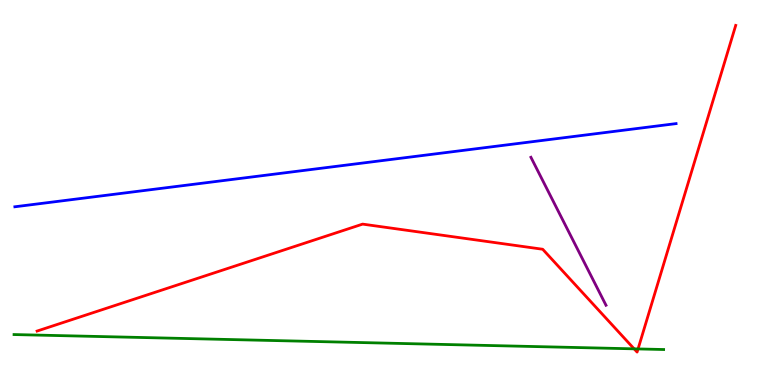[{'lines': ['blue', 'red'], 'intersections': []}, {'lines': ['green', 'red'], 'intersections': [{'x': 8.18, 'y': 0.939}, {'x': 8.23, 'y': 0.937}]}, {'lines': ['purple', 'red'], 'intersections': []}, {'lines': ['blue', 'green'], 'intersections': []}, {'lines': ['blue', 'purple'], 'intersections': []}, {'lines': ['green', 'purple'], 'intersections': []}]